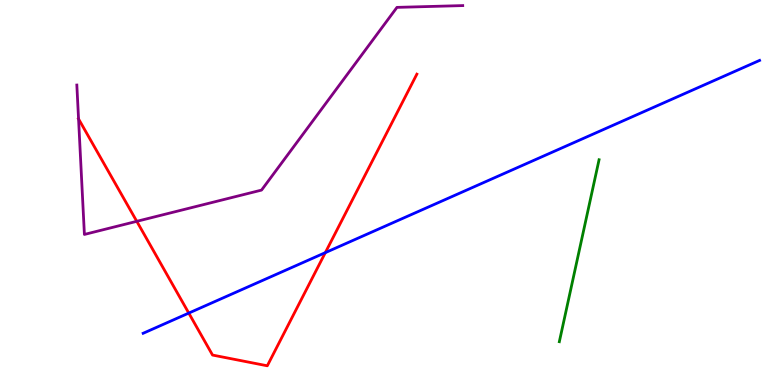[{'lines': ['blue', 'red'], 'intersections': [{'x': 2.44, 'y': 1.87}, {'x': 4.2, 'y': 3.44}]}, {'lines': ['green', 'red'], 'intersections': []}, {'lines': ['purple', 'red'], 'intersections': [{'x': 1.01, 'y': 6.91}, {'x': 1.76, 'y': 4.25}]}, {'lines': ['blue', 'green'], 'intersections': []}, {'lines': ['blue', 'purple'], 'intersections': []}, {'lines': ['green', 'purple'], 'intersections': []}]